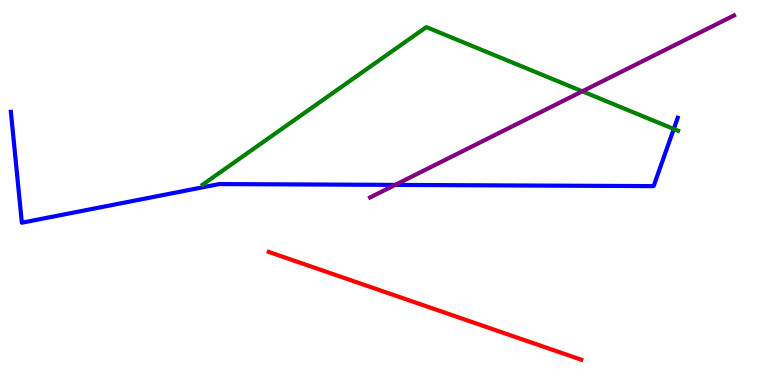[{'lines': ['blue', 'red'], 'intersections': []}, {'lines': ['green', 'red'], 'intersections': []}, {'lines': ['purple', 'red'], 'intersections': []}, {'lines': ['blue', 'green'], 'intersections': [{'x': 8.69, 'y': 6.65}]}, {'lines': ['blue', 'purple'], 'intersections': [{'x': 5.1, 'y': 5.2}]}, {'lines': ['green', 'purple'], 'intersections': [{'x': 7.51, 'y': 7.63}]}]